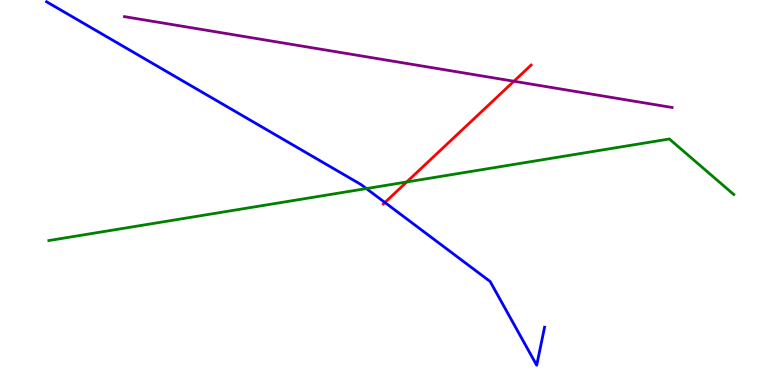[{'lines': ['blue', 'red'], 'intersections': [{'x': 4.97, 'y': 4.74}]}, {'lines': ['green', 'red'], 'intersections': [{'x': 5.25, 'y': 5.27}]}, {'lines': ['purple', 'red'], 'intersections': [{'x': 6.63, 'y': 7.89}]}, {'lines': ['blue', 'green'], 'intersections': [{'x': 4.73, 'y': 5.1}]}, {'lines': ['blue', 'purple'], 'intersections': []}, {'lines': ['green', 'purple'], 'intersections': []}]